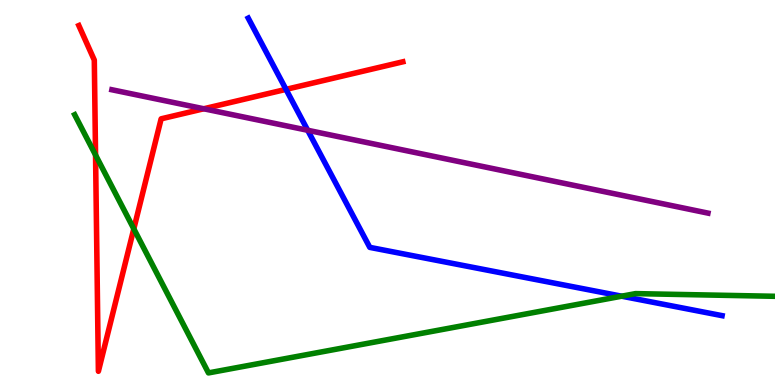[{'lines': ['blue', 'red'], 'intersections': [{'x': 3.69, 'y': 7.68}]}, {'lines': ['green', 'red'], 'intersections': [{'x': 1.23, 'y': 5.97}, {'x': 1.73, 'y': 4.06}]}, {'lines': ['purple', 'red'], 'intersections': [{'x': 2.63, 'y': 7.17}]}, {'lines': ['blue', 'green'], 'intersections': [{'x': 8.02, 'y': 2.31}]}, {'lines': ['blue', 'purple'], 'intersections': [{'x': 3.97, 'y': 6.62}]}, {'lines': ['green', 'purple'], 'intersections': []}]